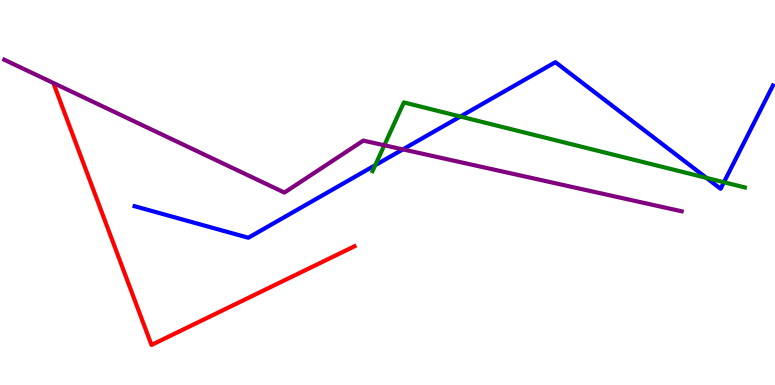[{'lines': ['blue', 'red'], 'intersections': []}, {'lines': ['green', 'red'], 'intersections': []}, {'lines': ['purple', 'red'], 'intersections': []}, {'lines': ['blue', 'green'], 'intersections': [{'x': 4.84, 'y': 5.71}, {'x': 5.94, 'y': 6.97}, {'x': 9.11, 'y': 5.38}, {'x': 9.34, 'y': 5.27}]}, {'lines': ['blue', 'purple'], 'intersections': [{'x': 5.2, 'y': 6.12}]}, {'lines': ['green', 'purple'], 'intersections': [{'x': 4.96, 'y': 6.23}]}]